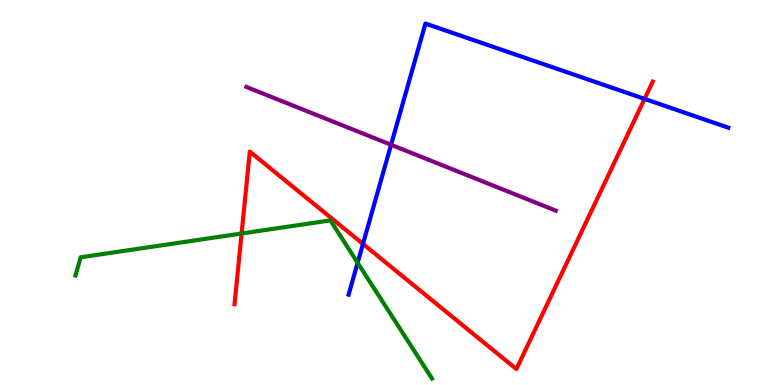[{'lines': ['blue', 'red'], 'intersections': [{'x': 4.68, 'y': 3.66}, {'x': 8.32, 'y': 7.43}]}, {'lines': ['green', 'red'], 'intersections': [{'x': 3.12, 'y': 3.93}]}, {'lines': ['purple', 'red'], 'intersections': []}, {'lines': ['blue', 'green'], 'intersections': [{'x': 4.61, 'y': 3.17}]}, {'lines': ['blue', 'purple'], 'intersections': [{'x': 5.05, 'y': 6.24}]}, {'lines': ['green', 'purple'], 'intersections': []}]